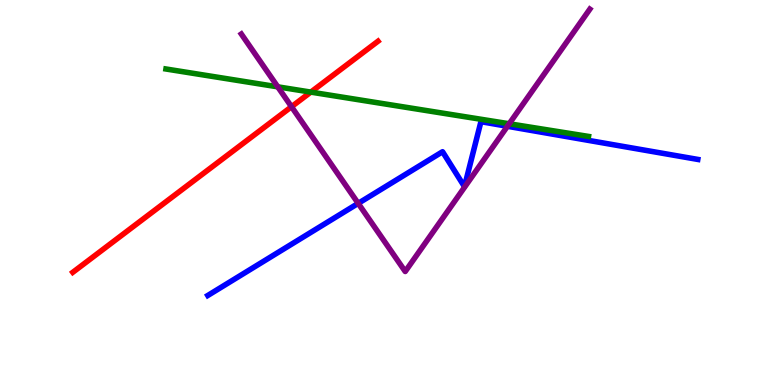[{'lines': ['blue', 'red'], 'intersections': []}, {'lines': ['green', 'red'], 'intersections': [{'x': 4.01, 'y': 7.61}]}, {'lines': ['purple', 'red'], 'intersections': [{'x': 3.76, 'y': 7.23}]}, {'lines': ['blue', 'green'], 'intersections': []}, {'lines': ['blue', 'purple'], 'intersections': [{'x': 4.62, 'y': 4.72}, {'x': 6.55, 'y': 6.72}]}, {'lines': ['green', 'purple'], 'intersections': [{'x': 3.58, 'y': 7.74}, {'x': 6.57, 'y': 6.79}]}]